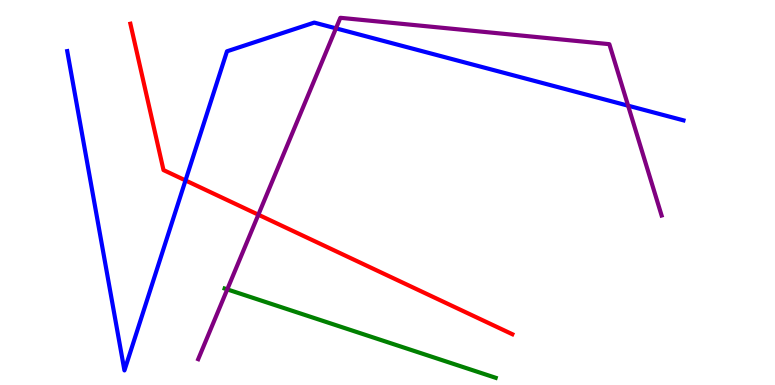[{'lines': ['blue', 'red'], 'intersections': [{'x': 2.39, 'y': 5.31}]}, {'lines': ['green', 'red'], 'intersections': []}, {'lines': ['purple', 'red'], 'intersections': [{'x': 3.33, 'y': 4.42}]}, {'lines': ['blue', 'green'], 'intersections': []}, {'lines': ['blue', 'purple'], 'intersections': [{'x': 4.33, 'y': 9.26}, {'x': 8.1, 'y': 7.25}]}, {'lines': ['green', 'purple'], 'intersections': [{'x': 2.93, 'y': 2.48}]}]